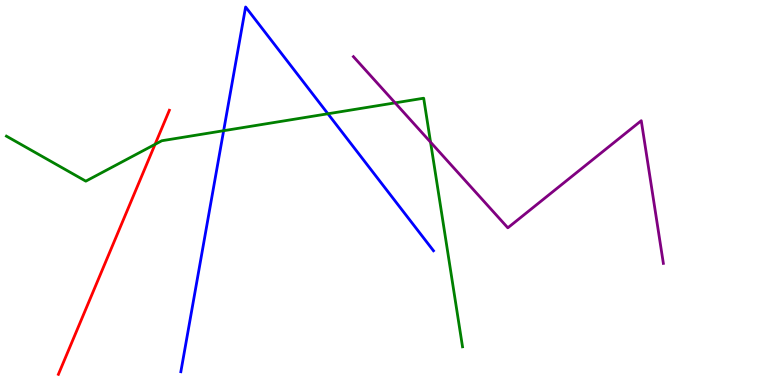[{'lines': ['blue', 'red'], 'intersections': []}, {'lines': ['green', 'red'], 'intersections': [{'x': 2.0, 'y': 6.25}]}, {'lines': ['purple', 'red'], 'intersections': []}, {'lines': ['blue', 'green'], 'intersections': [{'x': 2.89, 'y': 6.61}, {'x': 4.23, 'y': 7.04}]}, {'lines': ['blue', 'purple'], 'intersections': []}, {'lines': ['green', 'purple'], 'intersections': [{'x': 5.1, 'y': 7.33}, {'x': 5.56, 'y': 6.31}]}]